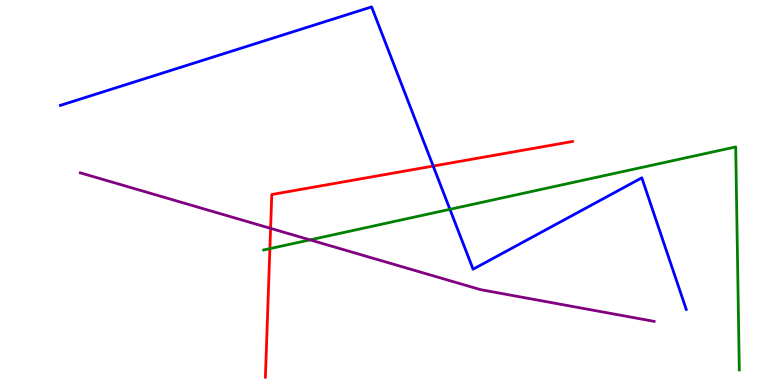[{'lines': ['blue', 'red'], 'intersections': [{'x': 5.59, 'y': 5.69}]}, {'lines': ['green', 'red'], 'intersections': [{'x': 3.48, 'y': 3.54}]}, {'lines': ['purple', 'red'], 'intersections': [{'x': 3.49, 'y': 4.07}]}, {'lines': ['blue', 'green'], 'intersections': [{'x': 5.81, 'y': 4.56}]}, {'lines': ['blue', 'purple'], 'intersections': []}, {'lines': ['green', 'purple'], 'intersections': [{'x': 4.0, 'y': 3.77}]}]